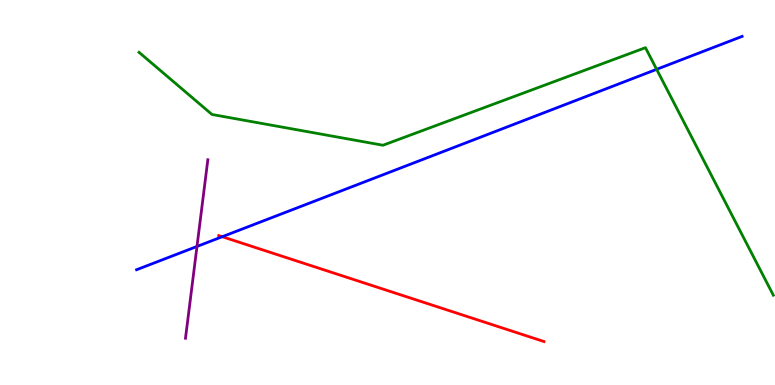[{'lines': ['blue', 'red'], 'intersections': [{'x': 2.87, 'y': 3.85}]}, {'lines': ['green', 'red'], 'intersections': []}, {'lines': ['purple', 'red'], 'intersections': []}, {'lines': ['blue', 'green'], 'intersections': [{'x': 8.47, 'y': 8.2}]}, {'lines': ['blue', 'purple'], 'intersections': [{'x': 2.54, 'y': 3.6}]}, {'lines': ['green', 'purple'], 'intersections': []}]